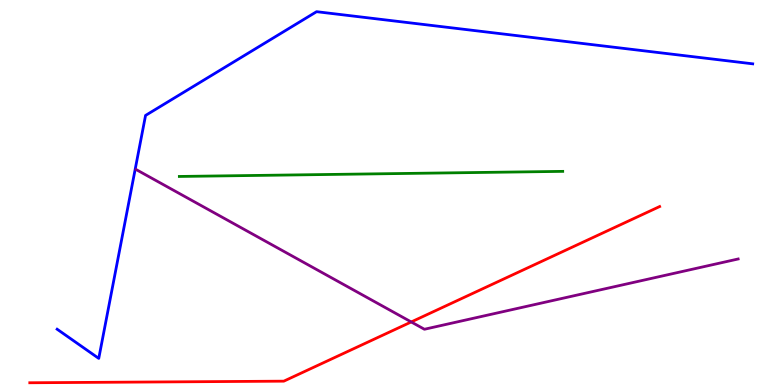[{'lines': ['blue', 'red'], 'intersections': []}, {'lines': ['green', 'red'], 'intersections': []}, {'lines': ['purple', 'red'], 'intersections': [{'x': 5.31, 'y': 1.64}]}, {'lines': ['blue', 'green'], 'intersections': []}, {'lines': ['blue', 'purple'], 'intersections': []}, {'lines': ['green', 'purple'], 'intersections': []}]